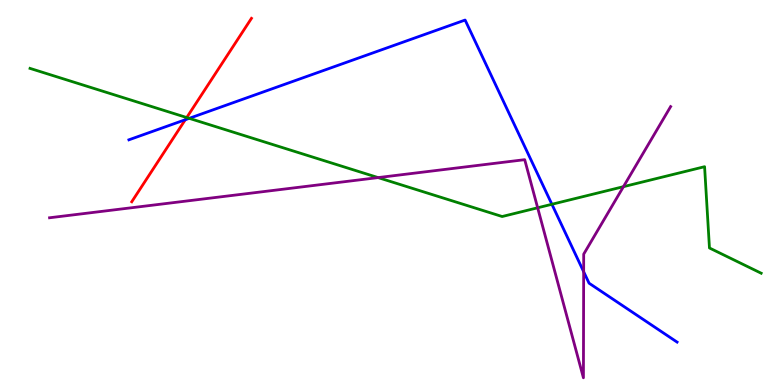[{'lines': ['blue', 'red'], 'intersections': [{'x': 2.39, 'y': 6.89}]}, {'lines': ['green', 'red'], 'intersections': [{'x': 2.41, 'y': 6.95}]}, {'lines': ['purple', 'red'], 'intersections': []}, {'lines': ['blue', 'green'], 'intersections': [{'x': 2.44, 'y': 6.93}, {'x': 7.12, 'y': 4.69}]}, {'lines': ['blue', 'purple'], 'intersections': [{'x': 7.53, 'y': 2.94}]}, {'lines': ['green', 'purple'], 'intersections': [{'x': 4.88, 'y': 5.39}, {'x': 6.94, 'y': 4.6}, {'x': 8.04, 'y': 5.15}]}]